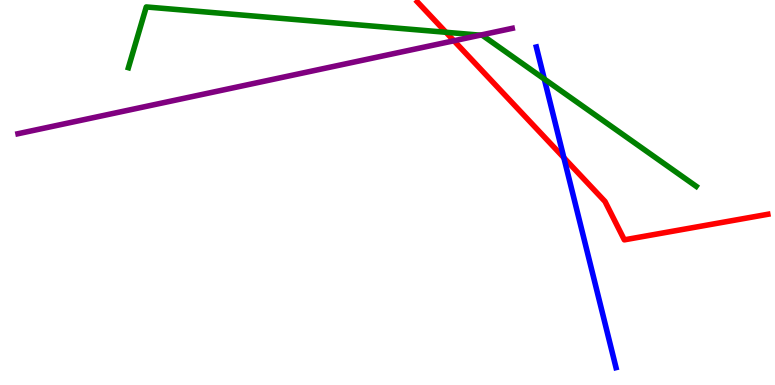[{'lines': ['blue', 'red'], 'intersections': [{'x': 7.28, 'y': 5.9}]}, {'lines': ['green', 'red'], 'intersections': [{'x': 5.75, 'y': 9.16}]}, {'lines': ['purple', 'red'], 'intersections': [{'x': 5.86, 'y': 8.94}]}, {'lines': ['blue', 'green'], 'intersections': [{'x': 7.02, 'y': 7.95}]}, {'lines': ['blue', 'purple'], 'intersections': []}, {'lines': ['green', 'purple'], 'intersections': [{'x': 6.2, 'y': 9.09}]}]